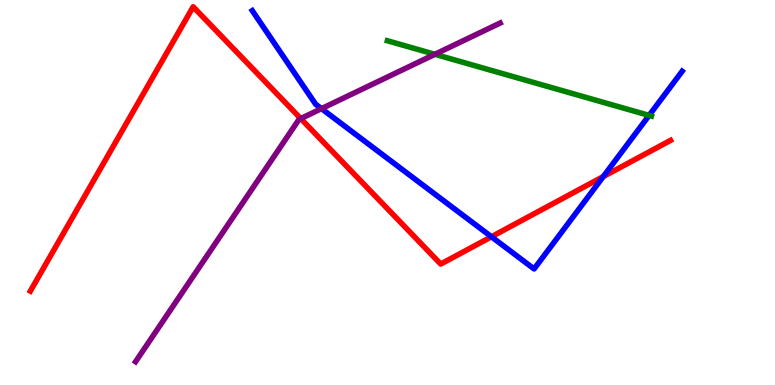[{'lines': ['blue', 'red'], 'intersections': [{'x': 6.34, 'y': 3.85}, {'x': 7.78, 'y': 5.41}]}, {'lines': ['green', 'red'], 'intersections': []}, {'lines': ['purple', 'red'], 'intersections': [{'x': 3.88, 'y': 6.92}]}, {'lines': ['blue', 'green'], 'intersections': [{'x': 8.38, 'y': 7.0}]}, {'lines': ['blue', 'purple'], 'intersections': [{'x': 4.15, 'y': 7.18}]}, {'lines': ['green', 'purple'], 'intersections': [{'x': 5.61, 'y': 8.59}]}]